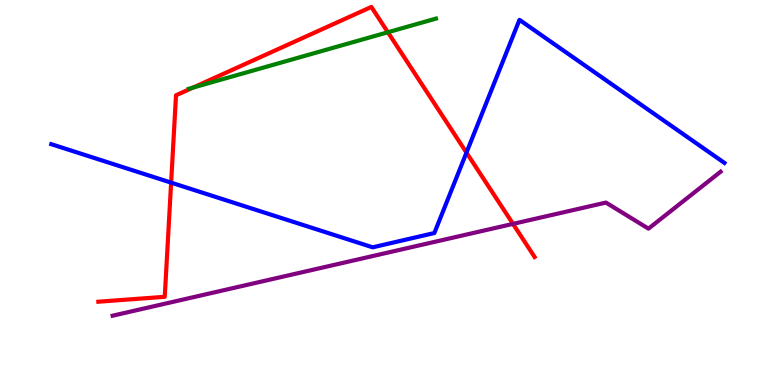[{'lines': ['blue', 'red'], 'intersections': [{'x': 2.21, 'y': 5.26}, {'x': 6.02, 'y': 6.04}]}, {'lines': ['green', 'red'], 'intersections': [{'x': 2.49, 'y': 7.73}, {'x': 5.0, 'y': 9.16}]}, {'lines': ['purple', 'red'], 'intersections': [{'x': 6.62, 'y': 4.18}]}, {'lines': ['blue', 'green'], 'intersections': []}, {'lines': ['blue', 'purple'], 'intersections': []}, {'lines': ['green', 'purple'], 'intersections': []}]